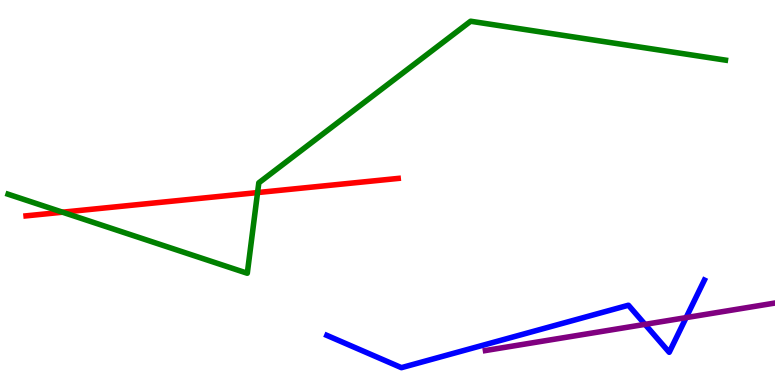[{'lines': ['blue', 'red'], 'intersections': []}, {'lines': ['green', 'red'], 'intersections': [{'x': 0.807, 'y': 4.49}, {'x': 3.32, 'y': 5.0}]}, {'lines': ['purple', 'red'], 'intersections': []}, {'lines': ['blue', 'green'], 'intersections': []}, {'lines': ['blue', 'purple'], 'intersections': [{'x': 8.32, 'y': 1.58}, {'x': 8.85, 'y': 1.75}]}, {'lines': ['green', 'purple'], 'intersections': []}]